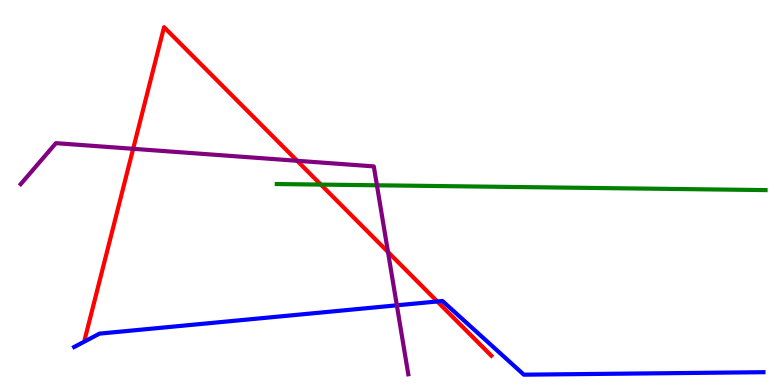[{'lines': ['blue', 'red'], 'intersections': [{'x': 5.64, 'y': 2.17}]}, {'lines': ['green', 'red'], 'intersections': [{'x': 4.14, 'y': 5.21}]}, {'lines': ['purple', 'red'], 'intersections': [{'x': 1.72, 'y': 6.13}, {'x': 3.83, 'y': 5.82}, {'x': 5.01, 'y': 3.45}]}, {'lines': ['blue', 'green'], 'intersections': []}, {'lines': ['blue', 'purple'], 'intersections': [{'x': 5.12, 'y': 2.07}]}, {'lines': ['green', 'purple'], 'intersections': [{'x': 4.86, 'y': 5.19}]}]